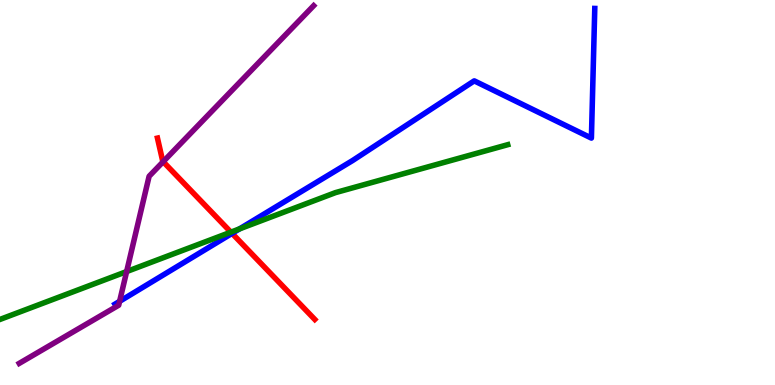[{'lines': ['blue', 'red'], 'intersections': [{'x': 2.99, 'y': 3.94}]}, {'lines': ['green', 'red'], 'intersections': [{'x': 2.98, 'y': 3.97}]}, {'lines': ['purple', 'red'], 'intersections': [{'x': 2.11, 'y': 5.8}]}, {'lines': ['blue', 'green'], 'intersections': [{'x': 3.09, 'y': 4.05}]}, {'lines': ['blue', 'purple'], 'intersections': [{'x': 1.54, 'y': 2.17}]}, {'lines': ['green', 'purple'], 'intersections': [{'x': 1.63, 'y': 2.95}]}]